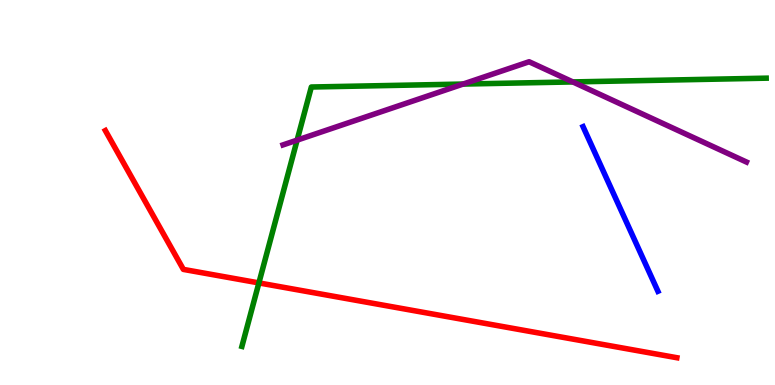[{'lines': ['blue', 'red'], 'intersections': []}, {'lines': ['green', 'red'], 'intersections': [{'x': 3.34, 'y': 2.65}]}, {'lines': ['purple', 'red'], 'intersections': []}, {'lines': ['blue', 'green'], 'intersections': []}, {'lines': ['blue', 'purple'], 'intersections': []}, {'lines': ['green', 'purple'], 'intersections': [{'x': 3.83, 'y': 6.36}, {'x': 5.98, 'y': 7.82}, {'x': 7.39, 'y': 7.87}]}]